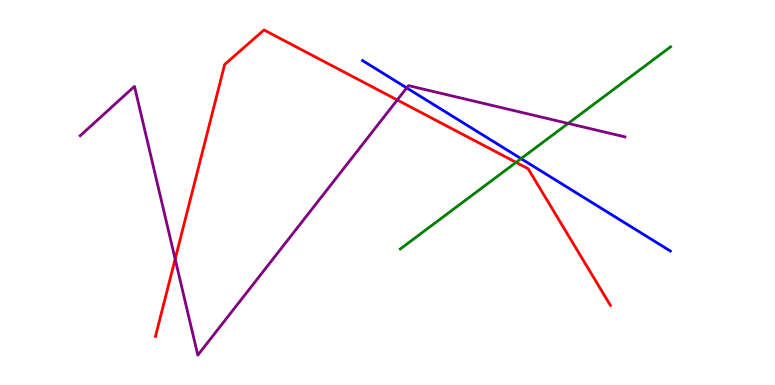[{'lines': ['blue', 'red'], 'intersections': []}, {'lines': ['green', 'red'], 'intersections': [{'x': 6.66, 'y': 5.78}]}, {'lines': ['purple', 'red'], 'intersections': [{'x': 2.26, 'y': 3.27}, {'x': 5.13, 'y': 7.4}]}, {'lines': ['blue', 'green'], 'intersections': [{'x': 6.72, 'y': 5.88}]}, {'lines': ['blue', 'purple'], 'intersections': [{'x': 5.25, 'y': 7.72}]}, {'lines': ['green', 'purple'], 'intersections': [{'x': 7.33, 'y': 6.79}]}]